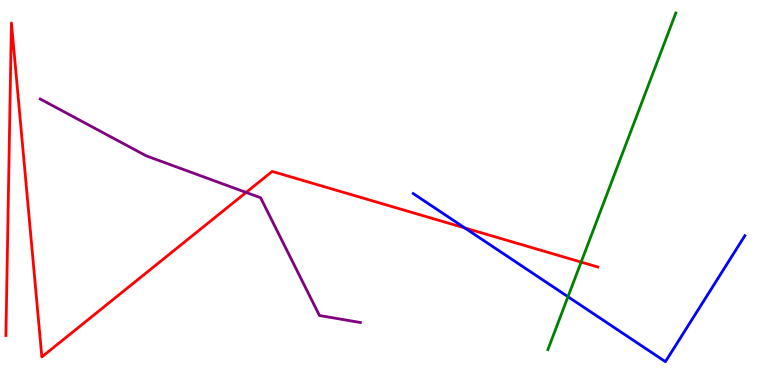[{'lines': ['blue', 'red'], 'intersections': [{'x': 6.0, 'y': 4.08}]}, {'lines': ['green', 'red'], 'intersections': [{'x': 7.5, 'y': 3.19}]}, {'lines': ['purple', 'red'], 'intersections': [{'x': 3.18, 'y': 5.0}]}, {'lines': ['blue', 'green'], 'intersections': [{'x': 7.33, 'y': 2.29}]}, {'lines': ['blue', 'purple'], 'intersections': []}, {'lines': ['green', 'purple'], 'intersections': []}]